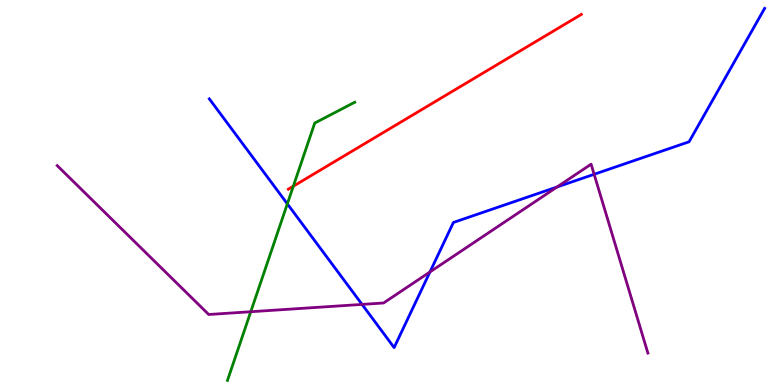[{'lines': ['blue', 'red'], 'intersections': []}, {'lines': ['green', 'red'], 'intersections': [{'x': 3.78, 'y': 5.16}]}, {'lines': ['purple', 'red'], 'intersections': []}, {'lines': ['blue', 'green'], 'intersections': [{'x': 3.71, 'y': 4.71}]}, {'lines': ['blue', 'purple'], 'intersections': [{'x': 4.67, 'y': 2.09}, {'x': 5.55, 'y': 2.94}, {'x': 7.19, 'y': 5.14}, {'x': 7.67, 'y': 5.47}]}, {'lines': ['green', 'purple'], 'intersections': [{'x': 3.24, 'y': 1.9}]}]